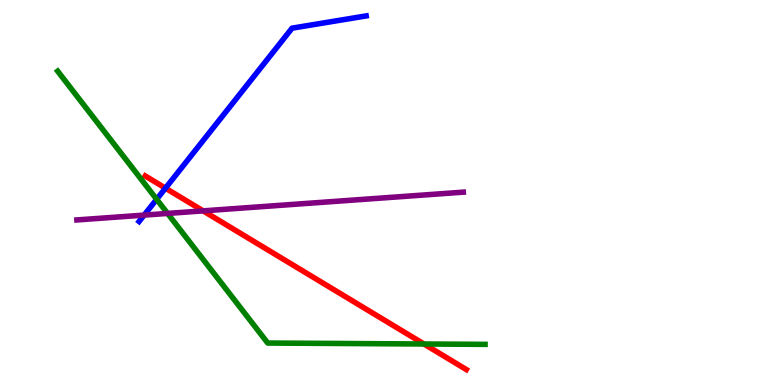[{'lines': ['blue', 'red'], 'intersections': [{'x': 2.14, 'y': 5.11}]}, {'lines': ['green', 'red'], 'intersections': [{'x': 5.47, 'y': 1.07}]}, {'lines': ['purple', 'red'], 'intersections': [{'x': 2.62, 'y': 4.52}]}, {'lines': ['blue', 'green'], 'intersections': [{'x': 2.02, 'y': 4.82}]}, {'lines': ['blue', 'purple'], 'intersections': [{'x': 1.86, 'y': 4.41}]}, {'lines': ['green', 'purple'], 'intersections': [{'x': 2.16, 'y': 4.46}]}]